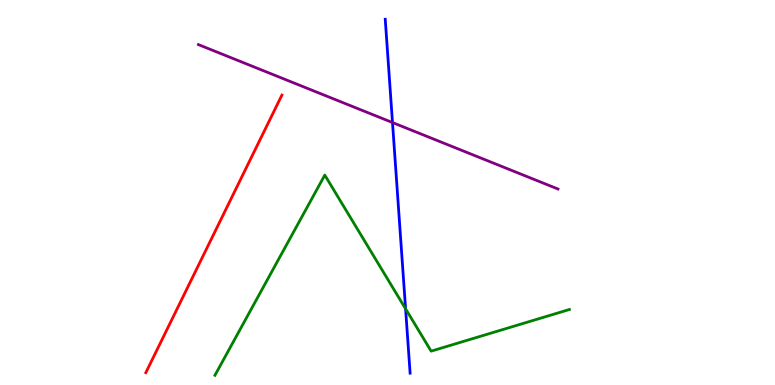[{'lines': ['blue', 'red'], 'intersections': []}, {'lines': ['green', 'red'], 'intersections': []}, {'lines': ['purple', 'red'], 'intersections': []}, {'lines': ['blue', 'green'], 'intersections': [{'x': 5.23, 'y': 1.98}]}, {'lines': ['blue', 'purple'], 'intersections': [{'x': 5.06, 'y': 6.82}]}, {'lines': ['green', 'purple'], 'intersections': []}]